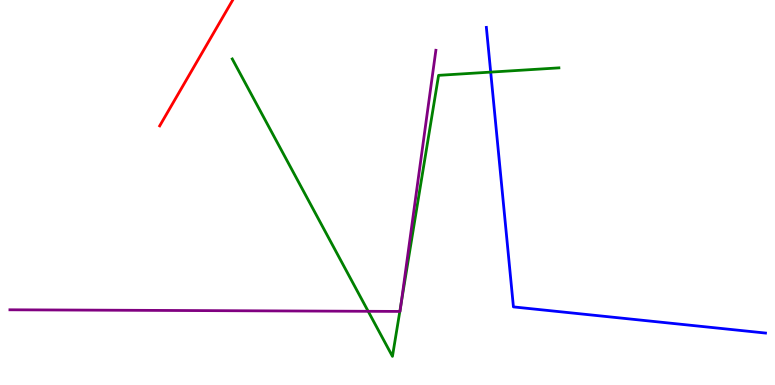[{'lines': ['blue', 'red'], 'intersections': []}, {'lines': ['green', 'red'], 'intersections': []}, {'lines': ['purple', 'red'], 'intersections': []}, {'lines': ['blue', 'green'], 'intersections': [{'x': 6.33, 'y': 8.13}]}, {'lines': ['blue', 'purple'], 'intersections': []}, {'lines': ['green', 'purple'], 'intersections': [{'x': 4.75, 'y': 1.91}, {'x': 5.16, 'y': 1.91}, {'x': 5.18, 'y': 2.12}]}]